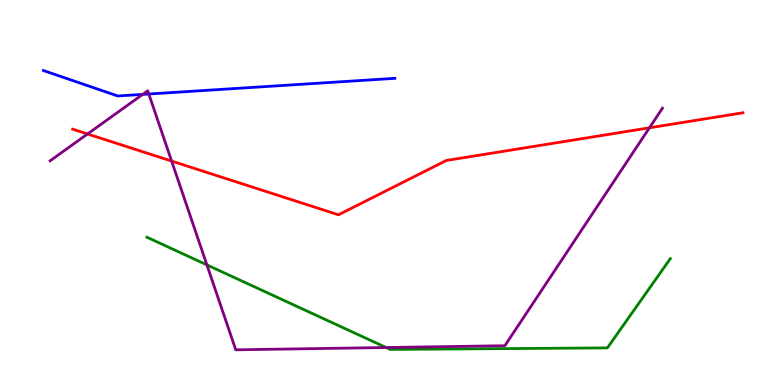[{'lines': ['blue', 'red'], 'intersections': []}, {'lines': ['green', 'red'], 'intersections': []}, {'lines': ['purple', 'red'], 'intersections': [{'x': 1.13, 'y': 6.52}, {'x': 2.21, 'y': 5.82}, {'x': 8.38, 'y': 6.68}]}, {'lines': ['blue', 'green'], 'intersections': []}, {'lines': ['blue', 'purple'], 'intersections': [{'x': 1.84, 'y': 7.55}, {'x': 1.92, 'y': 7.56}]}, {'lines': ['green', 'purple'], 'intersections': [{'x': 2.67, 'y': 3.12}, {'x': 4.98, 'y': 0.973}]}]